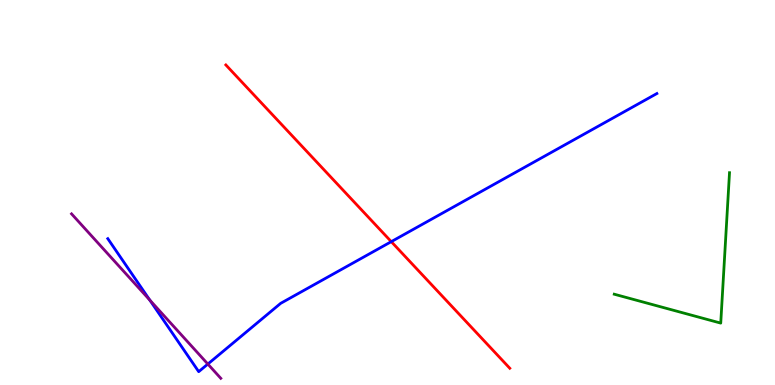[{'lines': ['blue', 'red'], 'intersections': [{'x': 5.05, 'y': 3.72}]}, {'lines': ['green', 'red'], 'intersections': []}, {'lines': ['purple', 'red'], 'intersections': []}, {'lines': ['blue', 'green'], 'intersections': []}, {'lines': ['blue', 'purple'], 'intersections': [{'x': 1.93, 'y': 2.21}, {'x': 2.68, 'y': 0.544}]}, {'lines': ['green', 'purple'], 'intersections': []}]